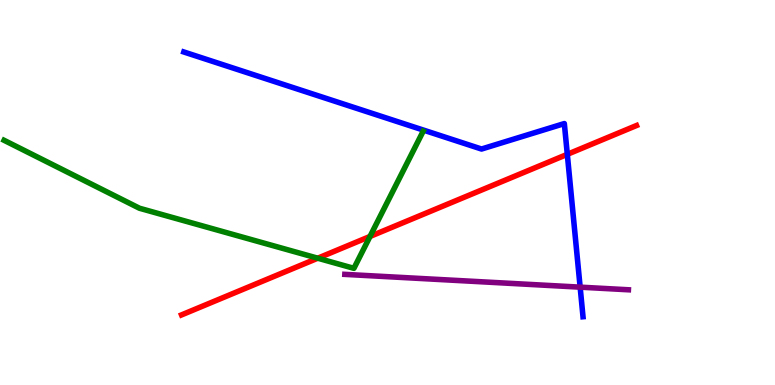[{'lines': ['blue', 'red'], 'intersections': [{'x': 7.32, 'y': 5.99}]}, {'lines': ['green', 'red'], 'intersections': [{'x': 4.1, 'y': 3.29}, {'x': 4.77, 'y': 3.86}]}, {'lines': ['purple', 'red'], 'intersections': []}, {'lines': ['blue', 'green'], 'intersections': []}, {'lines': ['blue', 'purple'], 'intersections': [{'x': 7.49, 'y': 2.54}]}, {'lines': ['green', 'purple'], 'intersections': []}]